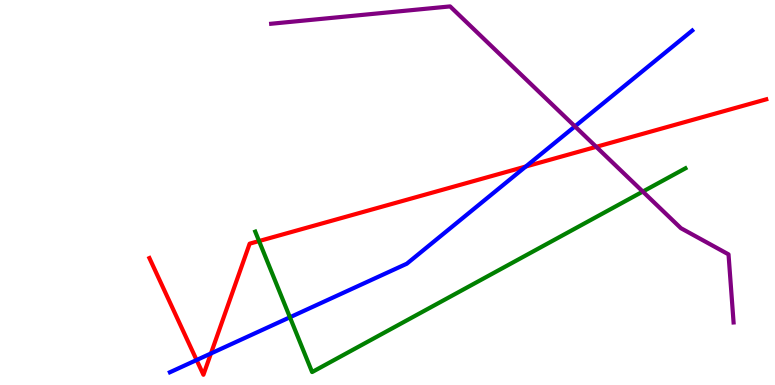[{'lines': ['blue', 'red'], 'intersections': [{'x': 2.54, 'y': 0.649}, {'x': 2.72, 'y': 0.819}, {'x': 6.78, 'y': 5.67}]}, {'lines': ['green', 'red'], 'intersections': [{'x': 3.34, 'y': 3.74}]}, {'lines': ['purple', 'red'], 'intersections': [{'x': 7.69, 'y': 6.19}]}, {'lines': ['blue', 'green'], 'intersections': [{'x': 3.74, 'y': 1.76}]}, {'lines': ['blue', 'purple'], 'intersections': [{'x': 7.42, 'y': 6.72}]}, {'lines': ['green', 'purple'], 'intersections': [{'x': 8.29, 'y': 5.02}]}]